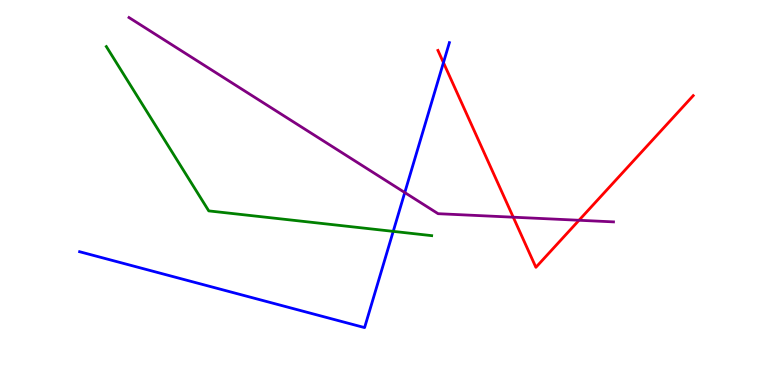[{'lines': ['blue', 'red'], 'intersections': [{'x': 5.72, 'y': 8.37}]}, {'lines': ['green', 'red'], 'intersections': []}, {'lines': ['purple', 'red'], 'intersections': [{'x': 6.62, 'y': 4.36}, {'x': 7.47, 'y': 4.28}]}, {'lines': ['blue', 'green'], 'intersections': [{'x': 5.07, 'y': 3.99}]}, {'lines': ['blue', 'purple'], 'intersections': [{'x': 5.22, 'y': 5.0}]}, {'lines': ['green', 'purple'], 'intersections': []}]